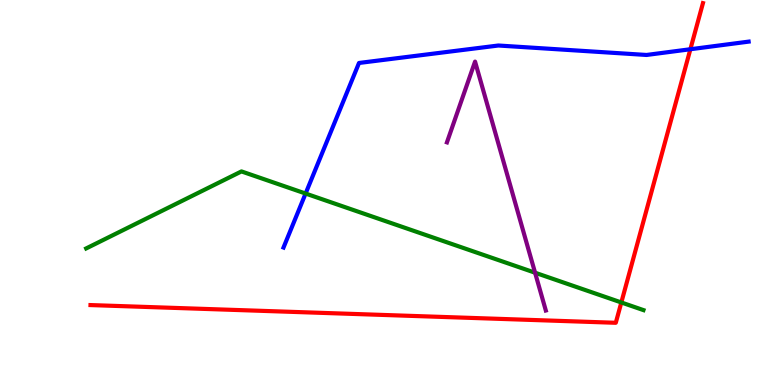[{'lines': ['blue', 'red'], 'intersections': [{'x': 8.91, 'y': 8.72}]}, {'lines': ['green', 'red'], 'intersections': [{'x': 8.02, 'y': 2.14}]}, {'lines': ['purple', 'red'], 'intersections': []}, {'lines': ['blue', 'green'], 'intersections': [{'x': 3.94, 'y': 4.97}]}, {'lines': ['blue', 'purple'], 'intersections': []}, {'lines': ['green', 'purple'], 'intersections': [{'x': 6.9, 'y': 2.92}]}]